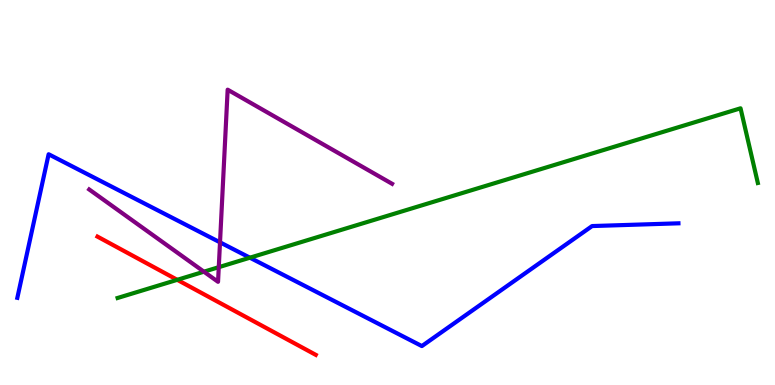[{'lines': ['blue', 'red'], 'intersections': []}, {'lines': ['green', 'red'], 'intersections': [{'x': 2.29, 'y': 2.73}]}, {'lines': ['purple', 'red'], 'intersections': []}, {'lines': ['blue', 'green'], 'intersections': [{'x': 3.22, 'y': 3.31}]}, {'lines': ['blue', 'purple'], 'intersections': [{'x': 2.84, 'y': 3.71}]}, {'lines': ['green', 'purple'], 'intersections': [{'x': 2.63, 'y': 2.94}, {'x': 2.82, 'y': 3.06}]}]